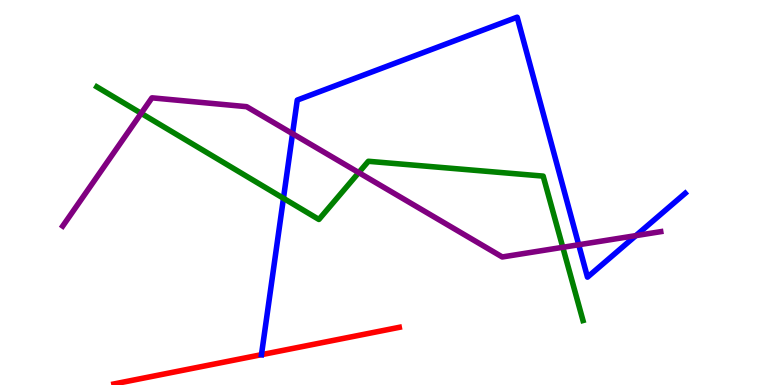[{'lines': ['blue', 'red'], 'intersections': [{'x': 3.37, 'y': 0.787}]}, {'lines': ['green', 'red'], 'intersections': []}, {'lines': ['purple', 'red'], 'intersections': []}, {'lines': ['blue', 'green'], 'intersections': [{'x': 3.66, 'y': 4.85}]}, {'lines': ['blue', 'purple'], 'intersections': [{'x': 3.77, 'y': 6.53}, {'x': 7.47, 'y': 3.64}, {'x': 8.2, 'y': 3.88}]}, {'lines': ['green', 'purple'], 'intersections': [{'x': 1.82, 'y': 7.06}, {'x': 4.63, 'y': 5.52}, {'x': 7.26, 'y': 3.58}]}]